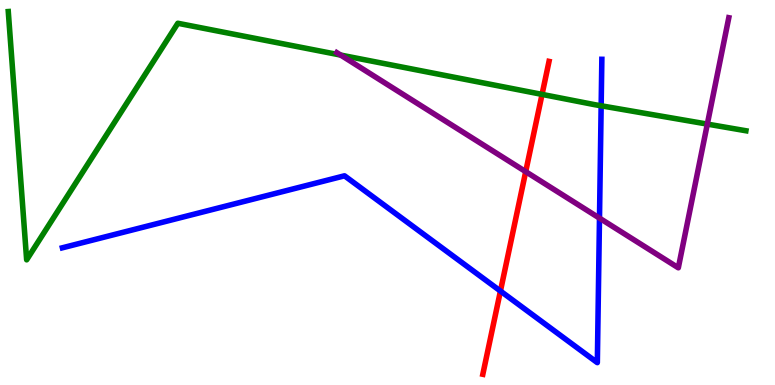[{'lines': ['blue', 'red'], 'intersections': [{'x': 6.46, 'y': 2.44}]}, {'lines': ['green', 'red'], 'intersections': [{'x': 6.99, 'y': 7.55}]}, {'lines': ['purple', 'red'], 'intersections': [{'x': 6.78, 'y': 5.54}]}, {'lines': ['blue', 'green'], 'intersections': [{'x': 7.76, 'y': 7.25}]}, {'lines': ['blue', 'purple'], 'intersections': [{'x': 7.74, 'y': 4.33}]}, {'lines': ['green', 'purple'], 'intersections': [{'x': 4.4, 'y': 8.57}, {'x': 9.13, 'y': 6.78}]}]